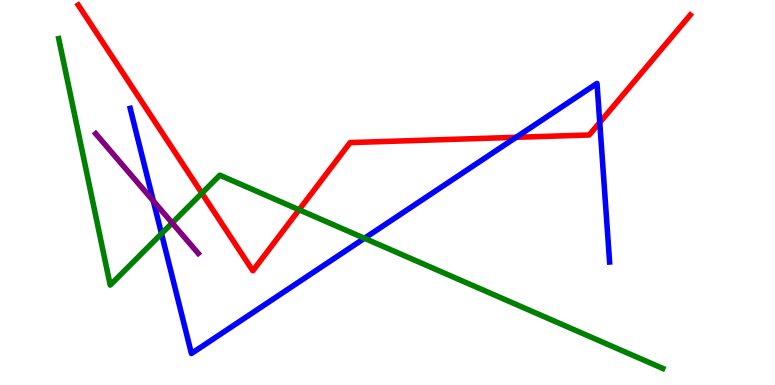[{'lines': ['blue', 'red'], 'intersections': [{'x': 6.66, 'y': 6.43}, {'x': 7.74, 'y': 6.82}]}, {'lines': ['green', 'red'], 'intersections': [{'x': 2.6, 'y': 4.98}, {'x': 3.86, 'y': 4.55}]}, {'lines': ['purple', 'red'], 'intersections': []}, {'lines': ['blue', 'green'], 'intersections': [{'x': 2.08, 'y': 3.93}, {'x': 4.7, 'y': 3.81}]}, {'lines': ['blue', 'purple'], 'intersections': [{'x': 1.98, 'y': 4.78}]}, {'lines': ['green', 'purple'], 'intersections': [{'x': 2.22, 'y': 4.21}]}]